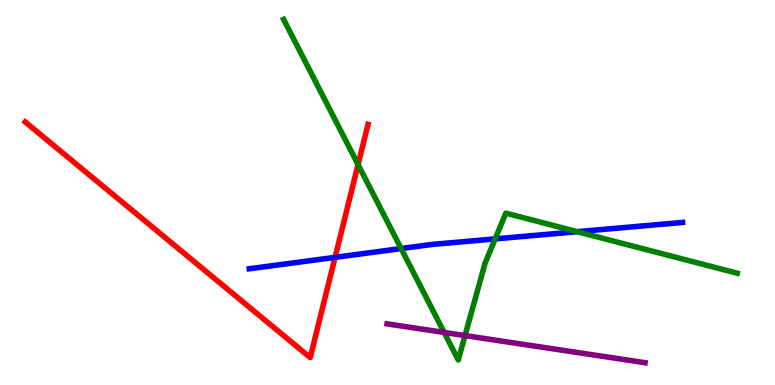[{'lines': ['blue', 'red'], 'intersections': [{'x': 4.32, 'y': 3.32}]}, {'lines': ['green', 'red'], 'intersections': [{'x': 4.62, 'y': 5.73}]}, {'lines': ['purple', 'red'], 'intersections': []}, {'lines': ['blue', 'green'], 'intersections': [{'x': 5.18, 'y': 3.54}, {'x': 6.39, 'y': 3.8}, {'x': 7.45, 'y': 3.98}]}, {'lines': ['blue', 'purple'], 'intersections': []}, {'lines': ['green', 'purple'], 'intersections': [{'x': 5.73, 'y': 1.36}, {'x': 6.0, 'y': 1.28}]}]